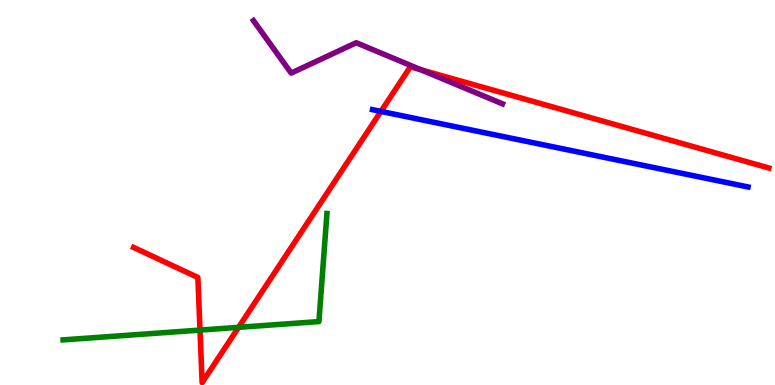[{'lines': ['blue', 'red'], 'intersections': [{'x': 4.92, 'y': 7.11}]}, {'lines': ['green', 'red'], 'intersections': [{'x': 2.58, 'y': 1.43}, {'x': 3.08, 'y': 1.5}]}, {'lines': ['purple', 'red'], 'intersections': [{'x': 5.43, 'y': 8.19}]}, {'lines': ['blue', 'green'], 'intersections': []}, {'lines': ['blue', 'purple'], 'intersections': []}, {'lines': ['green', 'purple'], 'intersections': []}]